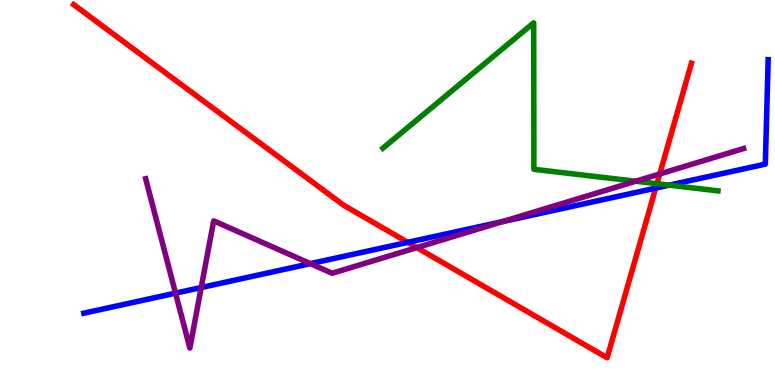[{'lines': ['blue', 'red'], 'intersections': [{'x': 5.26, 'y': 3.71}, {'x': 8.46, 'y': 5.11}]}, {'lines': ['green', 'red'], 'intersections': [{'x': 8.48, 'y': 5.23}]}, {'lines': ['purple', 'red'], 'intersections': [{'x': 5.38, 'y': 3.57}, {'x': 8.51, 'y': 5.48}]}, {'lines': ['blue', 'green'], 'intersections': [{'x': 8.63, 'y': 5.19}]}, {'lines': ['blue', 'purple'], 'intersections': [{'x': 2.26, 'y': 2.39}, {'x': 2.6, 'y': 2.53}, {'x': 4.01, 'y': 3.15}, {'x': 6.48, 'y': 4.24}]}, {'lines': ['green', 'purple'], 'intersections': [{'x': 8.2, 'y': 5.29}]}]